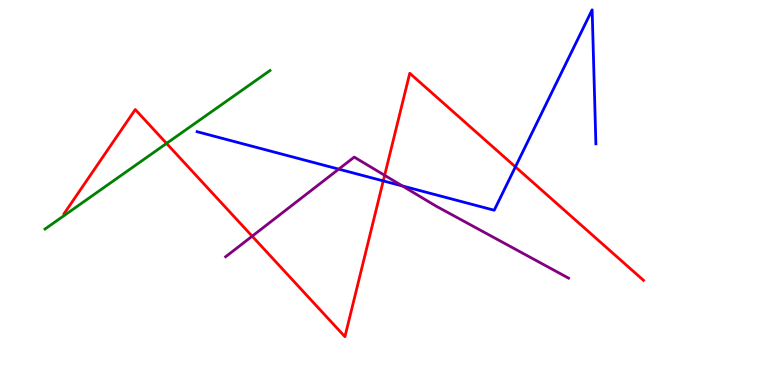[{'lines': ['blue', 'red'], 'intersections': [{'x': 4.95, 'y': 5.3}, {'x': 6.65, 'y': 5.67}]}, {'lines': ['green', 'red'], 'intersections': [{'x': 2.15, 'y': 6.27}]}, {'lines': ['purple', 'red'], 'intersections': [{'x': 3.25, 'y': 3.87}, {'x': 4.96, 'y': 5.45}]}, {'lines': ['blue', 'green'], 'intersections': []}, {'lines': ['blue', 'purple'], 'intersections': [{'x': 4.37, 'y': 5.61}, {'x': 5.19, 'y': 5.17}]}, {'lines': ['green', 'purple'], 'intersections': []}]